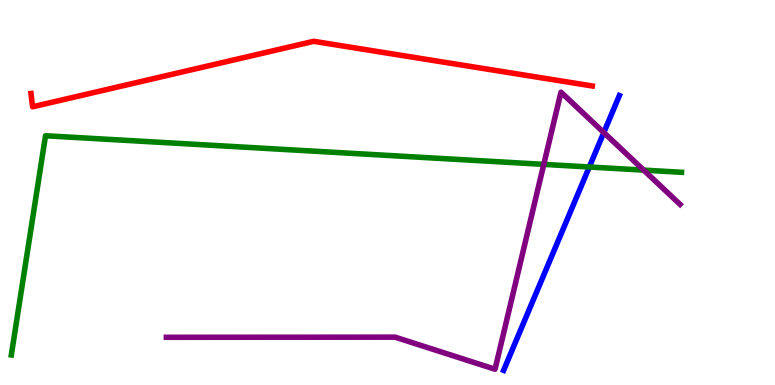[{'lines': ['blue', 'red'], 'intersections': []}, {'lines': ['green', 'red'], 'intersections': []}, {'lines': ['purple', 'red'], 'intersections': []}, {'lines': ['blue', 'green'], 'intersections': [{'x': 7.6, 'y': 5.66}]}, {'lines': ['blue', 'purple'], 'intersections': [{'x': 7.79, 'y': 6.56}]}, {'lines': ['green', 'purple'], 'intersections': [{'x': 7.02, 'y': 5.73}, {'x': 8.31, 'y': 5.58}]}]